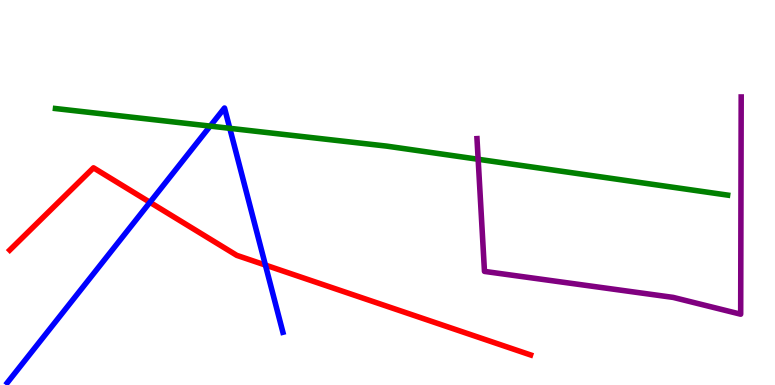[{'lines': ['blue', 'red'], 'intersections': [{'x': 1.93, 'y': 4.75}, {'x': 3.42, 'y': 3.12}]}, {'lines': ['green', 'red'], 'intersections': []}, {'lines': ['purple', 'red'], 'intersections': []}, {'lines': ['blue', 'green'], 'intersections': [{'x': 2.71, 'y': 6.72}, {'x': 2.97, 'y': 6.67}]}, {'lines': ['blue', 'purple'], 'intersections': []}, {'lines': ['green', 'purple'], 'intersections': [{'x': 6.17, 'y': 5.86}]}]